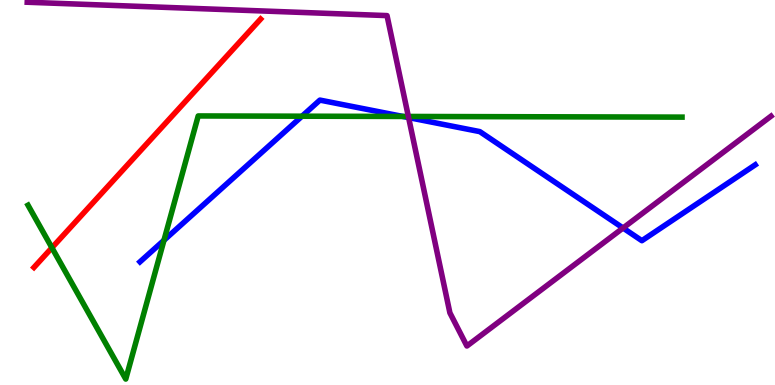[{'lines': ['blue', 'red'], 'intersections': []}, {'lines': ['green', 'red'], 'intersections': [{'x': 0.67, 'y': 3.57}]}, {'lines': ['purple', 'red'], 'intersections': []}, {'lines': ['blue', 'green'], 'intersections': [{'x': 2.12, 'y': 3.76}, {'x': 3.9, 'y': 6.98}, {'x': 5.2, 'y': 6.98}]}, {'lines': ['blue', 'purple'], 'intersections': [{'x': 5.27, 'y': 6.95}, {'x': 8.04, 'y': 4.08}]}, {'lines': ['green', 'purple'], 'intersections': [{'x': 5.27, 'y': 6.98}]}]